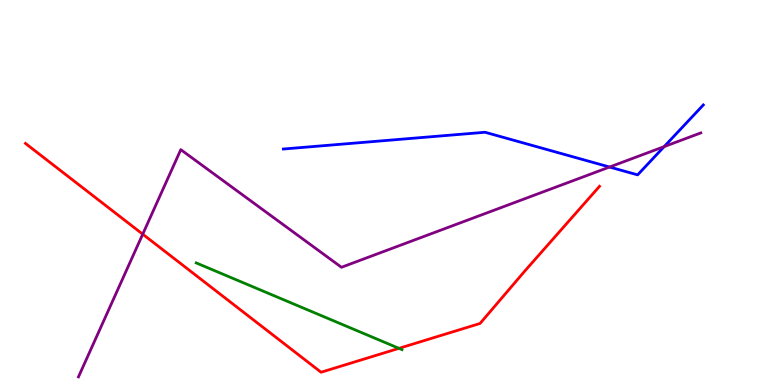[{'lines': ['blue', 'red'], 'intersections': []}, {'lines': ['green', 'red'], 'intersections': [{'x': 5.15, 'y': 0.952}]}, {'lines': ['purple', 'red'], 'intersections': [{'x': 1.84, 'y': 3.92}]}, {'lines': ['blue', 'green'], 'intersections': []}, {'lines': ['blue', 'purple'], 'intersections': [{'x': 7.87, 'y': 5.66}, {'x': 8.57, 'y': 6.19}]}, {'lines': ['green', 'purple'], 'intersections': []}]